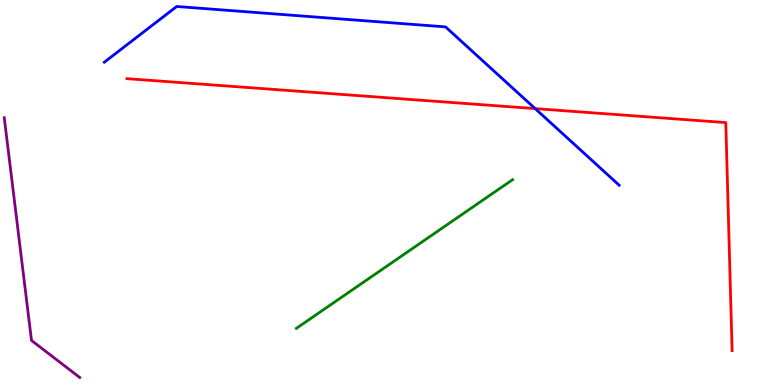[{'lines': ['blue', 'red'], 'intersections': [{'x': 6.91, 'y': 7.18}]}, {'lines': ['green', 'red'], 'intersections': []}, {'lines': ['purple', 'red'], 'intersections': []}, {'lines': ['blue', 'green'], 'intersections': []}, {'lines': ['blue', 'purple'], 'intersections': []}, {'lines': ['green', 'purple'], 'intersections': []}]